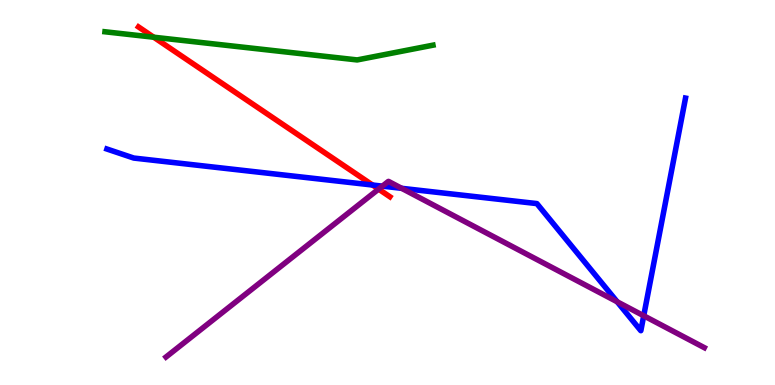[{'lines': ['blue', 'red'], 'intersections': [{'x': 4.81, 'y': 5.19}]}, {'lines': ['green', 'red'], 'intersections': [{'x': 1.98, 'y': 9.03}]}, {'lines': ['purple', 'red'], 'intersections': [{'x': 4.89, 'y': 5.09}]}, {'lines': ['blue', 'green'], 'intersections': []}, {'lines': ['blue', 'purple'], 'intersections': [{'x': 4.93, 'y': 5.17}, {'x': 5.18, 'y': 5.11}, {'x': 7.96, 'y': 2.16}, {'x': 8.31, 'y': 1.8}]}, {'lines': ['green', 'purple'], 'intersections': []}]